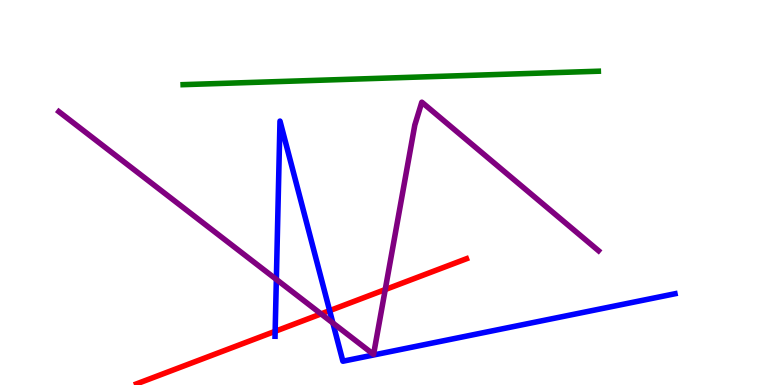[{'lines': ['blue', 'red'], 'intersections': [{'x': 3.55, 'y': 1.39}, {'x': 4.25, 'y': 1.93}]}, {'lines': ['green', 'red'], 'intersections': []}, {'lines': ['purple', 'red'], 'intersections': [{'x': 4.14, 'y': 1.85}, {'x': 4.97, 'y': 2.48}]}, {'lines': ['blue', 'green'], 'intersections': []}, {'lines': ['blue', 'purple'], 'intersections': [{'x': 3.57, 'y': 2.74}, {'x': 4.3, 'y': 1.61}]}, {'lines': ['green', 'purple'], 'intersections': []}]